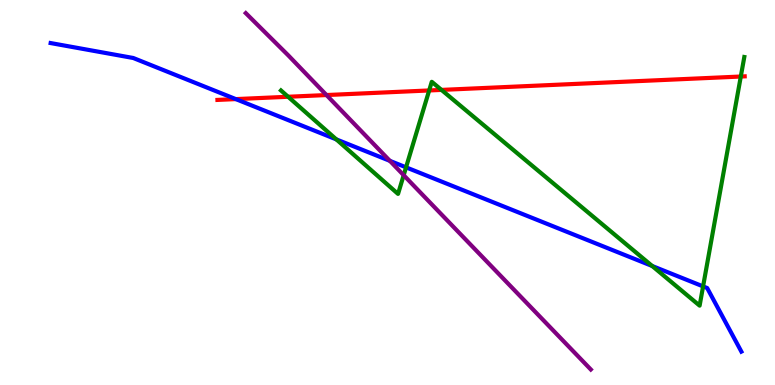[{'lines': ['blue', 'red'], 'intersections': [{'x': 3.04, 'y': 7.43}]}, {'lines': ['green', 'red'], 'intersections': [{'x': 3.72, 'y': 7.49}, {'x': 5.54, 'y': 7.65}, {'x': 5.7, 'y': 7.66}, {'x': 9.56, 'y': 8.01}]}, {'lines': ['purple', 'red'], 'intersections': [{'x': 4.21, 'y': 7.53}]}, {'lines': ['blue', 'green'], 'intersections': [{'x': 4.34, 'y': 6.38}, {'x': 5.24, 'y': 5.65}, {'x': 8.42, 'y': 3.09}, {'x': 9.07, 'y': 2.56}]}, {'lines': ['blue', 'purple'], 'intersections': [{'x': 5.03, 'y': 5.82}]}, {'lines': ['green', 'purple'], 'intersections': [{'x': 5.21, 'y': 5.45}]}]